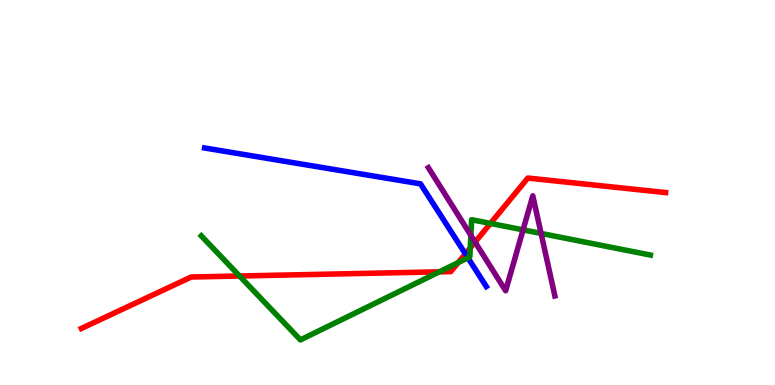[{'lines': ['blue', 'red'], 'intersections': [{'x': 6.0, 'y': 3.41}]}, {'lines': ['green', 'red'], 'intersections': [{'x': 3.09, 'y': 2.83}, {'x': 5.67, 'y': 2.94}, {'x': 5.91, 'y': 3.18}, {'x': 6.07, 'y': 3.56}, {'x': 6.33, 'y': 4.2}]}, {'lines': ['purple', 'red'], 'intersections': [{'x': 6.13, 'y': 3.71}]}, {'lines': ['blue', 'green'], 'intersections': [{'x': 6.04, 'y': 3.3}]}, {'lines': ['blue', 'purple'], 'intersections': []}, {'lines': ['green', 'purple'], 'intersections': [{'x': 6.08, 'y': 3.89}, {'x': 6.75, 'y': 4.03}, {'x': 6.98, 'y': 3.94}]}]